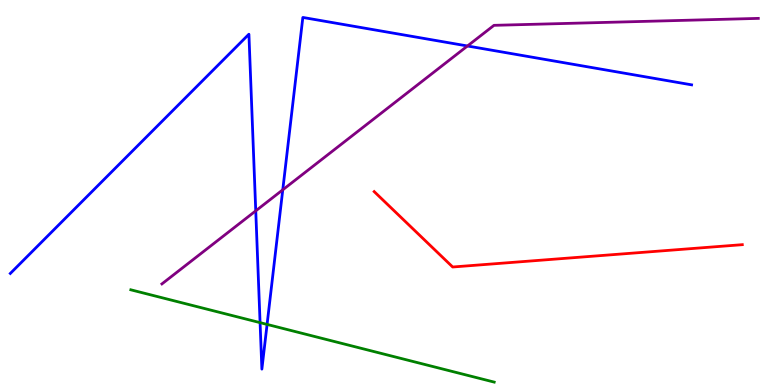[{'lines': ['blue', 'red'], 'intersections': []}, {'lines': ['green', 'red'], 'intersections': []}, {'lines': ['purple', 'red'], 'intersections': []}, {'lines': ['blue', 'green'], 'intersections': [{'x': 3.36, 'y': 1.62}, {'x': 3.45, 'y': 1.57}]}, {'lines': ['blue', 'purple'], 'intersections': [{'x': 3.3, 'y': 4.52}, {'x': 3.65, 'y': 5.07}, {'x': 6.03, 'y': 8.81}]}, {'lines': ['green', 'purple'], 'intersections': []}]